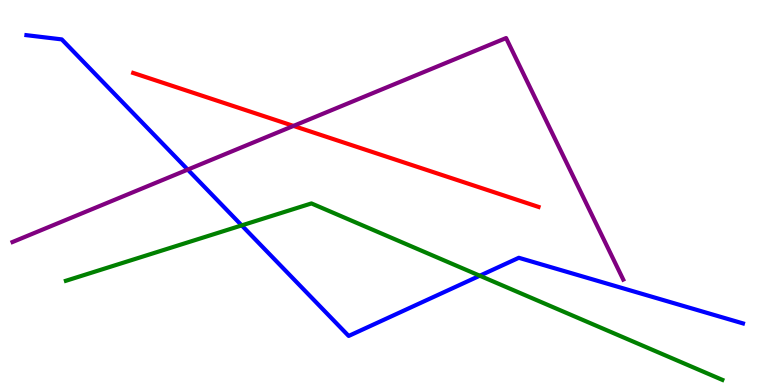[{'lines': ['blue', 'red'], 'intersections': []}, {'lines': ['green', 'red'], 'intersections': []}, {'lines': ['purple', 'red'], 'intersections': [{'x': 3.79, 'y': 6.73}]}, {'lines': ['blue', 'green'], 'intersections': [{'x': 3.12, 'y': 4.15}, {'x': 6.19, 'y': 2.84}]}, {'lines': ['blue', 'purple'], 'intersections': [{'x': 2.42, 'y': 5.59}]}, {'lines': ['green', 'purple'], 'intersections': []}]